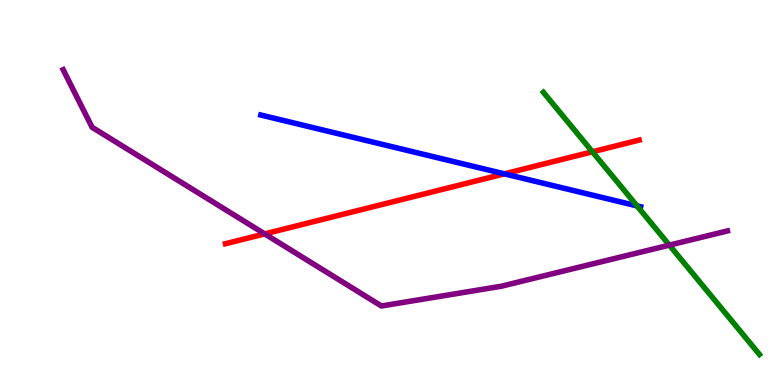[{'lines': ['blue', 'red'], 'intersections': [{'x': 6.51, 'y': 5.48}]}, {'lines': ['green', 'red'], 'intersections': [{'x': 7.64, 'y': 6.06}]}, {'lines': ['purple', 'red'], 'intersections': [{'x': 3.42, 'y': 3.92}]}, {'lines': ['blue', 'green'], 'intersections': [{'x': 8.22, 'y': 4.65}]}, {'lines': ['blue', 'purple'], 'intersections': []}, {'lines': ['green', 'purple'], 'intersections': [{'x': 8.64, 'y': 3.63}]}]